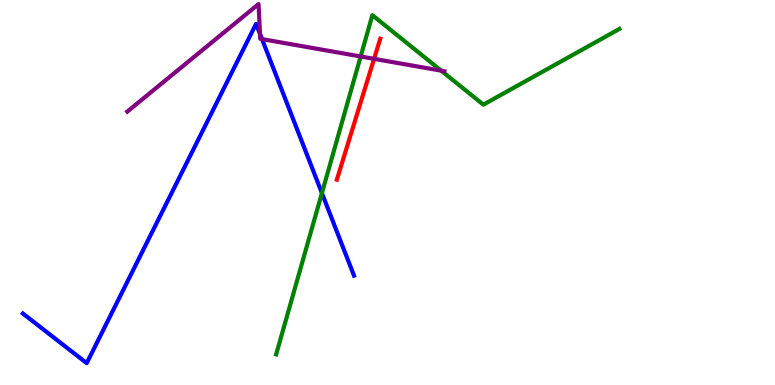[{'lines': ['blue', 'red'], 'intersections': []}, {'lines': ['green', 'red'], 'intersections': []}, {'lines': ['purple', 'red'], 'intersections': [{'x': 4.83, 'y': 8.47}]}, {'lines': ['blue', 'green'], 'intersections': [{'x': 4.15, 'y': 4.98}]}, {'lines': ['blue', 'purple'], 'intersections': [{'x': 3.35, 'y': 9.12}, {'x': 3.38, 'y': 8.98}]}, {'lines': ['green', 'purple'], 'intersections': [{'x': 4.65, 'y': 8.53}, {'x': 5.69, 'y': 8.16}]}]